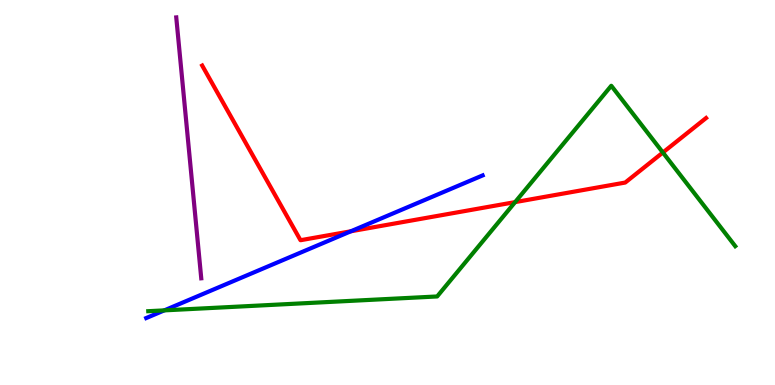[{'lines': ['blue', 'red'], 'intersections': [{'x': 4.53, 'y': 3.99}]}, {'lines': ['green', 'red'], 'intersections': [{'x': 6.65, 'y': 4.75}, {'x': 8.55, 'y': 6.04}]}, {'lines': ['purple', 'red'], 'intersections': []}, {'lines': ['blue', 'green'], 'intersections': [{'x': 2.12, 'y': 1.94}]}, {'lines': ['blue', 'purple'], 'intersections': []}, {'lines': ['green', 'purple'], 'intersections': []}]